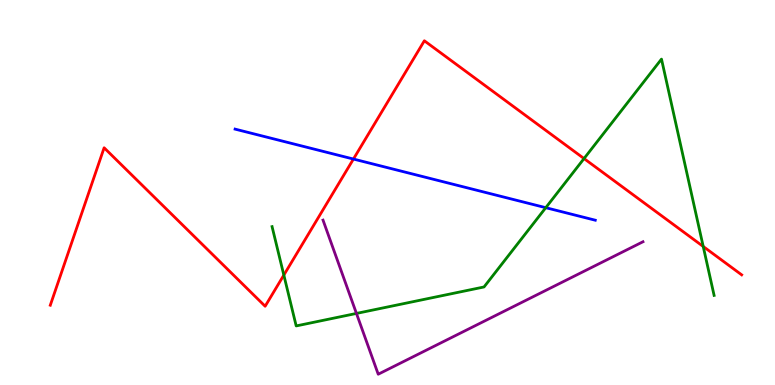[{'lines': ['blue', 'red'], 'intersections': [{'x': 4.56, 'y': 5.87}]}, {'lines': ['green', 'red'], 'intersections': [{'x': 3.66, 'y': 2.86}, {'x': 7.54, 'y': 5.88}, {'x': 9.07, 'y': 3.6}]}, {'lines': ['purple', 'red'], 'intersections': []}, {'lines': ['blue', 'green'], 'intersections': [{'x': 7.04, 'y': 4.61}]}, {'lines': ['blue', 'purple'], 'intersections': []}, {'lines': ['green', 'purple'], 'intersections': [{'x': 4.6, 'y': 1.86}]}]